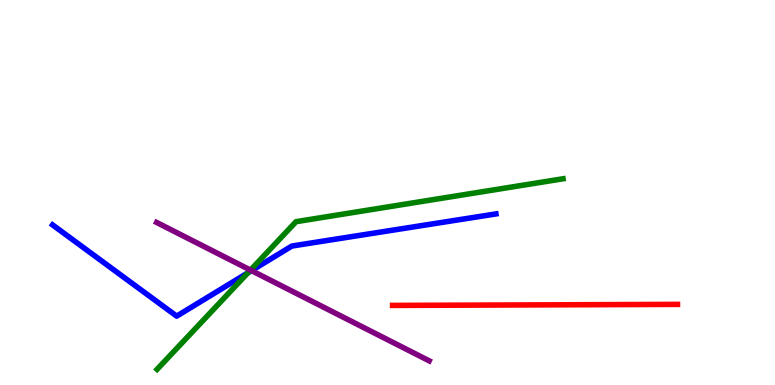[{'lines': ['blue', 'red'], 'intersections': []}, {'lines': ['green', 'red'], 'intersections': []}, {'lines': ['purple', 'red'], 'intersections': []}, {'lines': ['blue', 'green'], 'intersections': [{'x': 3.2, 'y': 2.91}]}, {'lines': ['blue', 'purple'], 'intersections': [{'x': 3.25, 'y': 2.97}]}, {'lines': ['green', 'purple'], 'intersections': [{'x': 3.23, 'y': 2.98}]}]